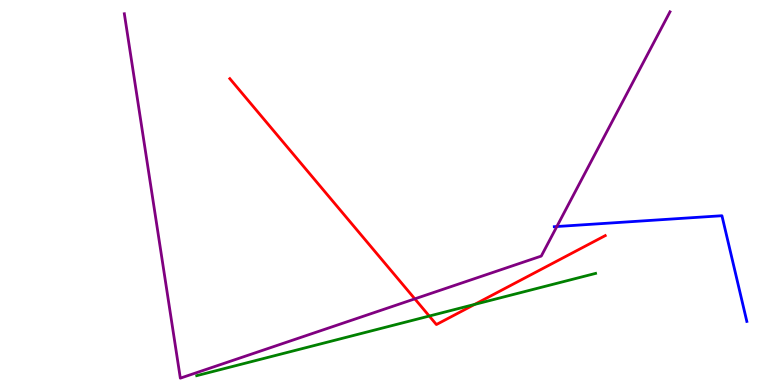[{'lines': ['blue', 'red'], 'intersections': []}, {'lines': ['green', 'red'], 'intersections': [{'x': 5.54, 'y': 1.79}, {'x': 6.12, 'y': 2.09}]}, {'lines': ['purple', 'red'], 'intersections': [{'x': 5.35, 'y': 2.24}]}, {'lines': ['blue', 'green'], 'intersections': []}, {'lines': ['blue', 'purple'], 'intersections': [{'x': 7.19, 'y': 4.12}]}, {'lines': ['green', 'purple'], 'intersections': []}]